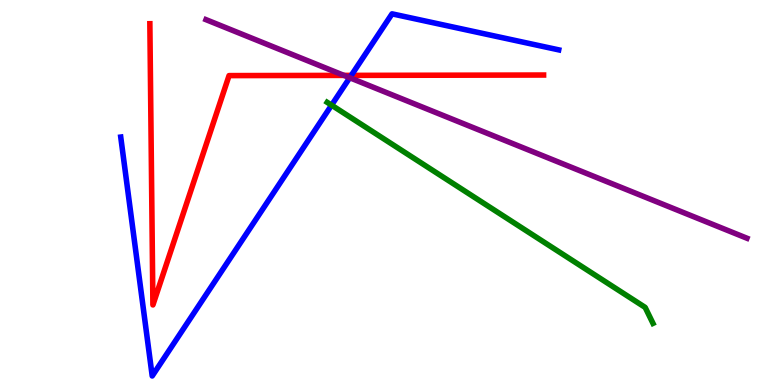[{'lines': ['blue', 'red'], 'intersections': [{'x': 4.53, 'y': 8.04}]}, {'lines': ['green', 'red'], 'intersections': []}, {'lines': ['purple', 'red'], 'intersections': [{'x': 4.44, 'y': 8.04}]}, {'lines': ['blue', 'green'], 'intersections': [{'x': 4.28, 'y': 7.27}]}, {'lines': ['blue', 'purple'], 'intersections': [{'x': 4.51, 'y': 7.98}]}, {'lines': ['green', 'purple'], 'intersections': []}]